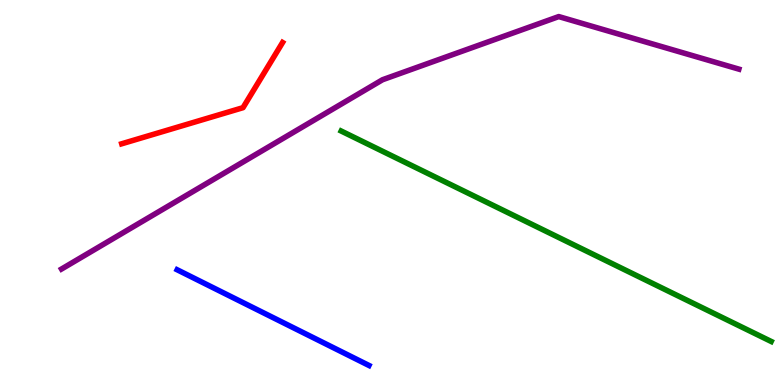[{'lines': ['blue', 'red'], 'intersections': []}, {'lines': ['green', 'red'], 'intersections': []}, {'lines': ['purple', 'red'], 'intersections': []}, {'lines': ['blue', 'green'], 'intersections': []}, {'lines': ['blue', 'purple'], 'intersections': []}, {'lines': ['green', 'purple'], 'intersections': []}]